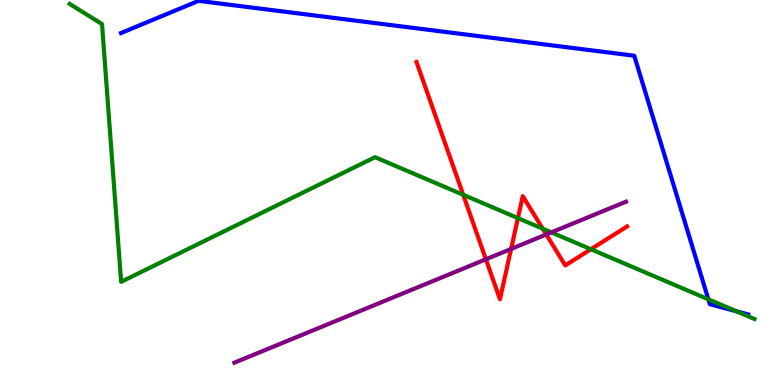[{'lines': ['blue', 'red'], 'intersections': []}, {'lines': ['green', 'red'], 'intersections': [{'x': 5.98, 'y': 4.94}, {'x': 6.68, 'y': 4.33}, {'x': 7.0, 'y': 4.06}, {'x': 7.62, 'y': 3.53}]}, {'lines': ['purple', 'red'], 'intersections': [{'x': 6.27, 'y': 3.27}, {'x': 6.59, 'y': 3.53}, {'x': 7.05, 'y': 3.91}]}, {'lines': ['blue', 'green'], 'intersections': [{'x': 9.14, 'y': 2.23}, {'x': 9.5, 'y': 1.92}]}, {'lines': ['blue', 'purple'], 'intersections': []}, {'lines': ['green', 'purple'], 'intersections': [{'x': 7.11, 'y': 3.96}]}]